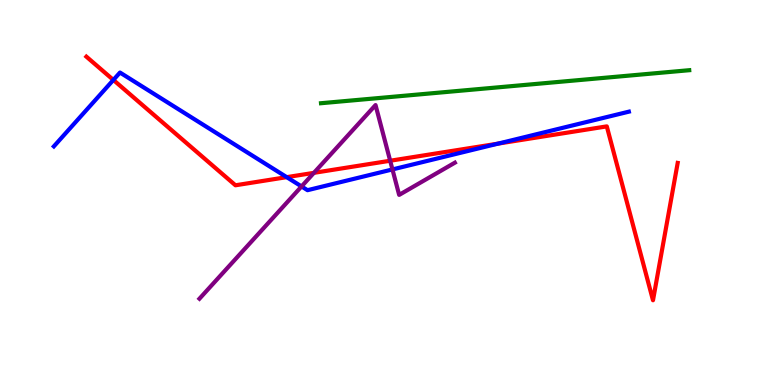[{'lines': ['blue', 'red'], 'intersections': [{'x': 1.46, 'y': 7.92}, {'x': 3.7, 'y': 5.4}, {'x': 6.43, 'y': 6.27}]}, {'lines': ['green', 'red'], 'intersections': []}, {'lines': ['purple', 'red'], 'intersections': [{'x': 4.05, 'y': 5.51}, {'x': 5.03, 'y': 5.82}]}, {'lines': ['blue', 'green'], 'intersections': []}, {'lines': ['blue', 'purple'], 'intersections': [{'x': 3.89, 'y': 5.16}, {'x': 5.06, 'y': 5.6}]}, {'lines': ['green', 'purple'], 'intersections': []}]